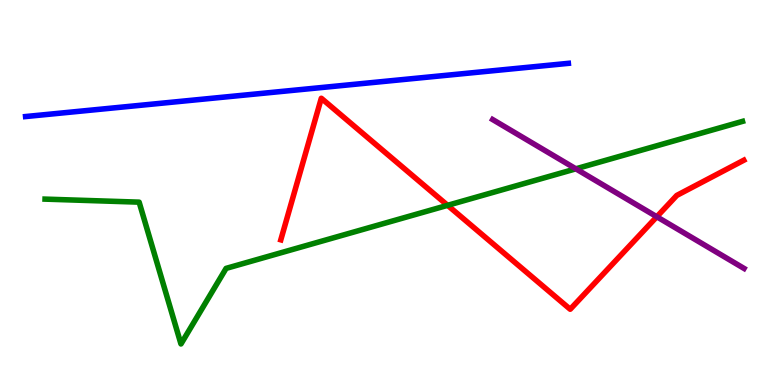[{'lines': ['blue', 'red'], 'intersections': []}, {'lines': ['green', 'red'], 'intersections': [{'x': 5.78, 'y': 4.67}]}, {'lines': ['purple', 'red'], 'intersections': [{'x': 8.47, 'y': 4.37}]}, {'lines': ['blue', 'green'], 'intersections': []}, {'lines': ['blue', 'purple'], 'intersections': []}, {'lines': ['green', 'purple'], 'intersections': [{'x': 7.43, 'y': 5.62}]}]